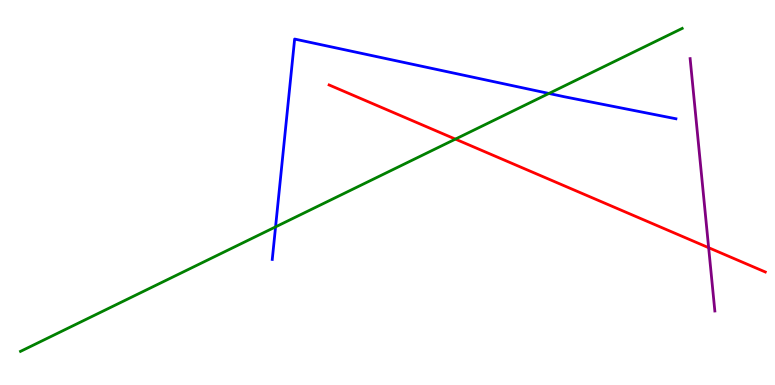[{'lines': ['blue', 'red'], 'intersections': []}, {'lines': ['green', 'red'], 'intersections': [{'x': 5.88, 'y': 6.39}]}, {'lines': ['purple', 'red'], 'intersections': [{'x': 9.14, 'y': 3.57}]}, {'lines': ['blue', 'green'], 'intersections': [{'x': 3.56, 'y': 4.11}, {'x': 7.08, 'y': 7.57}]}, {'lines': ['blue', 'purple'], 'intersections': []}, {'lines': ['green', 'purple'], 'intersections': []}]